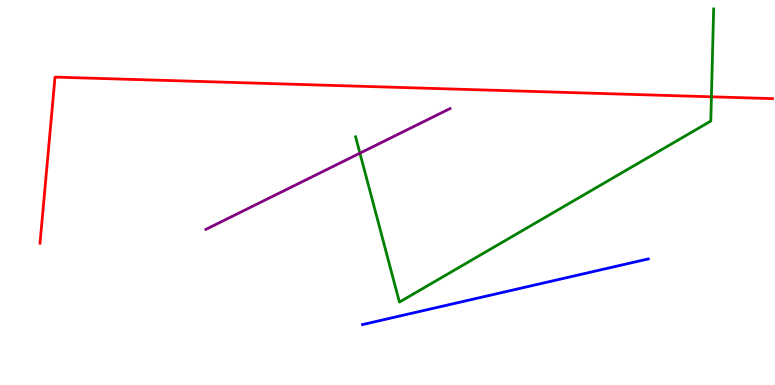[{'lines': ['blue', 'red'], 'intersections': []}, {'lines': ['green', 'red'], 'intersections': [{'x': 9.18, 'y': 7.49}]}, {'lines': ['purple', 'red'], 'intersections': []}, {'lines': ['blue', 'green'], 'intersections': []}, {'lines': ['blue', 'purple'], 'intersections': []}, {'lines': ['green', 'purple'], 'intersections': [{'x': 4.64, 'y': 6.02}]}]